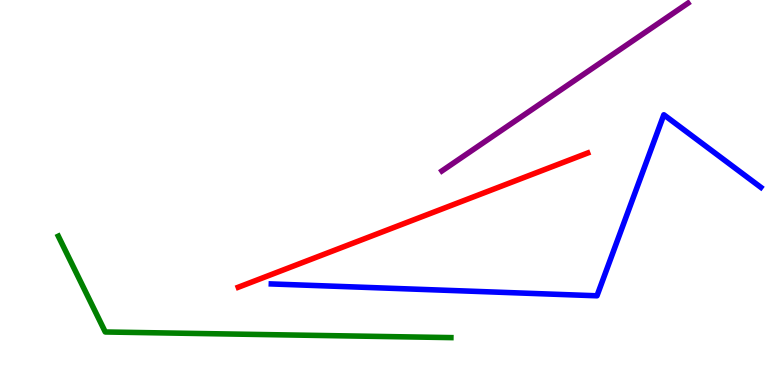[{'lines': ['blue', 'red'], 'intersections': []}, {'lines': ['green', 'red'], 'intersections': []}, {'lines': ['purple', 'red'], 'intersections': []}, {'lines': ['blue', 'green'], 'intersections': []}, {'lines': ['blue', 'purple'], 'intersections': []}, {'lines': ['green', 'purple'], 'intersections': []}]